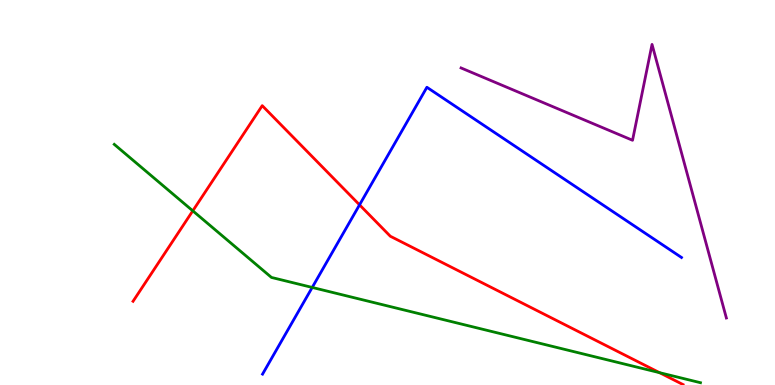[{'lines': ['blue', 'red'], 'intersections': [{'x': 4.64, 'y': 4.68}]}, {'lines': ['green', 'red'], 'intersections': [{'x': 2.49, 'y': 4.52}, {'x': 8.51, 'y': 0.321}]}, {'lines': ['purple', 'red'], 'intersections': []}, {'lines': ['blue', 'green'], 'intersections': [{'x': 4.03, 'y': 2.53}]}, {'lines': ['blue', 'purple'], 'intersections': []}, {'lines': ['green', 'purple'], 'intersections': []}]